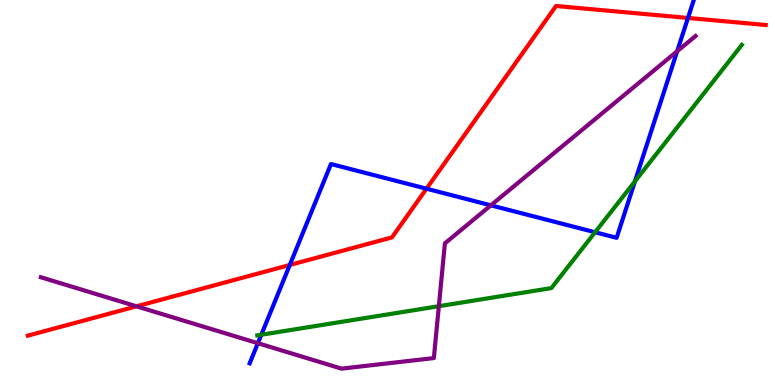[{'lines': ['blue', 'red'], 'intersections': [{'x': 3.74, 'y': 3.12}, {'x': 5.5, 'y': 5.1}, {'x': 8.88, 'y': 9.53}]}, {'lines': ['green', 'red'], 'intersections': []}, {'lines': ['purple', 'red'], 'intersections': [{'x': 1.76, 'y': 2.04}]}, {'lines': ['blue', 'green'], 'intersections': [{'x': 3.37, 'y': 1.31}, {'x': 7.68, 'y': 3.97}, {'x': 8.19, 'y': 5.29}]}, {'lines': ['blue', 'purple'], 'intersections': [{'x': 3.33, 'y': 1.09}, {'x': 6.33, 'y': 4.67}, {'x': 8.74, 'y': 8.67}]}, {'lines': ['green', 'purple'], 'intersections': [{'x': 5.66, 'y': 2.05}]}]